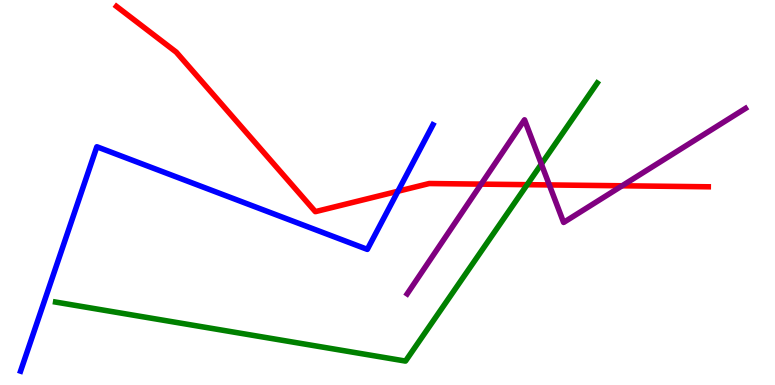[{'lines': ['blue', 'red'], 'intersections': [{'x': 5.13, 'y': 5.03}]}, {'lines': ['green', 'red'], 'intersections': [{'x': 6.8, 'y': 5.2}]}, {'lines': ['purple', 'red'], 'intersections': [{'x': 6.21, 'y': 5.22}, {'x': 7.09, 'y': 5.2}, {'x': 8.03, 'y': 5.17}]}, {'lines': ['blue', 'green'], 'intersections': []}, {'lines': ['blue', 'purple'], 'intersections': []}, {'lines': ['green', 'purple'], 'intersections': [{'x': 6.99, 'y': 5.74}]}]